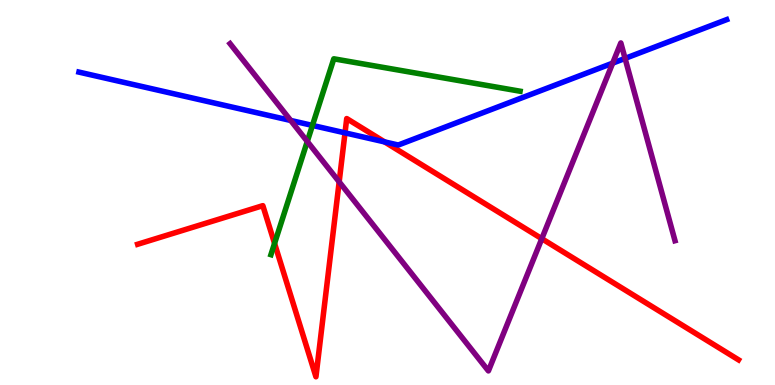[{'lines': ['blue', 'red'], 'intersections': [{'x': 4.45, 'y': 6.55}, {'x': 4.96, 'y': 6.31}]}, {'lines': ['green', 'red'], 'intersections': [{'x': 3.54, 'y': 3.68}]}, {'lines': ['purple', 'red'], 'intersections': [{'x': 4.38, 'y': 5.28}, {'x': 6.99, 'y': 3.8}]}, {'lines': ['blue', 'green'], 'intersections': [{'x': 4.03, 'y': 6.74}]}, {'lines': ['blue', 'purple'], 'intersections': [{'x': 3.75, 'y': 6.87}, {'x': 7.91, 'y': 8.36}, {'x': 8.07, 'y': 8.48}]}, {'lines': ['green', 'purple'], 'intersections': [{'x': 3.96, 'y': 6.33}]}]